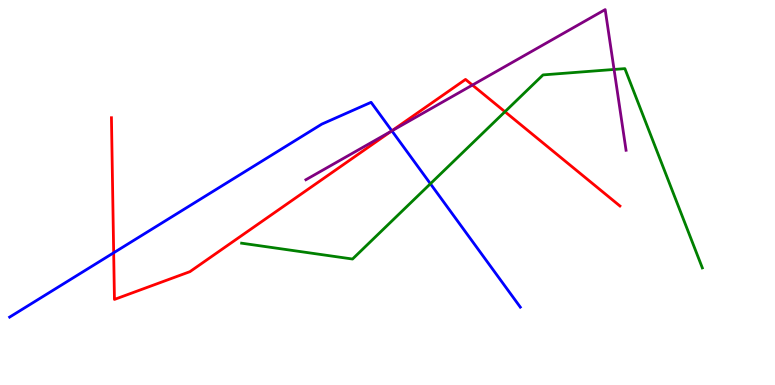[{'lines': ['blue', 'red'], 'intersections': [{'x': 1.47, 'y': 3.43}, {'x': 5.06, 'y': 6.6}]}, {'lines': ['green', 'red'], 'intersections': [{'x': 6.52, 'y': 7.1}]}, {'lines': ['purple', 'red'], 'intersections': [{'x': 5.05, 'y': 6.59}, {'x': 6.1, 'y': 7.79}]}, {'lines': ['blue', 'green'], 'intersections': [{'x': 5.55, 'y': 5.23}]}, {'lines': ['blue', 'purple'], 'intersections': [{'x': 5.06, 'y': 6.6}]}, {'lines': ['green', 'purple'], 'intersections': [{'x': 7.92, 'y': 8.2}]}]